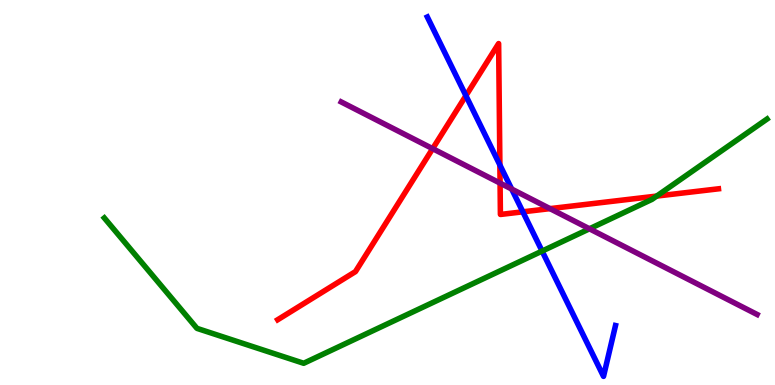[{'lines': ['blue', 'red'], 'intersections': [{'x': 6.01, 'y': 7.51}, {'x': 6.45, 'y': 5.71}, {'x': 6.75, 'y': 4.5}]}, {'lines': ['green', 'red'], 'intersections': [{'x': 8.47, 'y': 4.91}]}, {'lines': ['purple', 'red'], 'intersections': [{'x': 5.58, 'y': 6.14}, {'x': 6.45, 'y': 5.24}, {'x': 7.1, 'y': 4.58}]}, {'lines': ['blue', 'green'], 'intersections': [{'x': 6.99, 'y': 3.48}]}, {'lines': ['blue', 'purple'], 'intersections': [{'x': 6.6, 'y': 5.09}]}, {'lines': ['green', 'purple'], 'intersections': [{'x': 7.61, 'y': 4.06}]}]